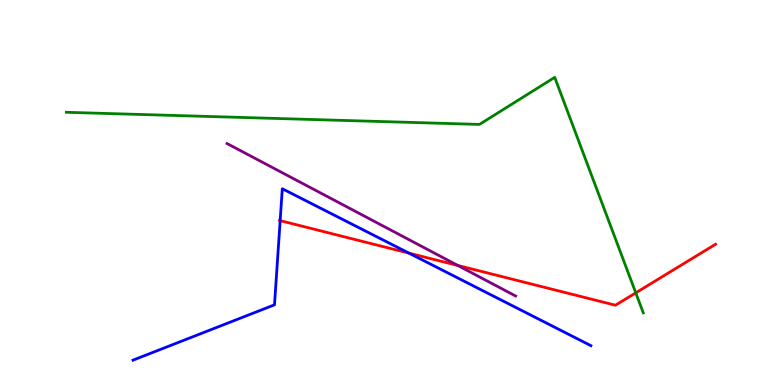[{'lines': ['blue', 'red'], 'intersections': [{'x': 3.61, 'y': 4.27}, {'x': 5.28, 'y': 3.43}]}, {'lines': ['green', 'red'], 'intersections': [{'x': 8.2, 'y': 2.39}]}, {'lines': ['purple', 'red'], 'intersections': [{'x': 5.91, 'y': 3.11}]}, {'lines': ['blue', 'green'], 'intersections': []}, {'lines': ['blue', 'purple'], 'intersections': []}, {'lines': ['green', 'purple'], 'intersections': []}]